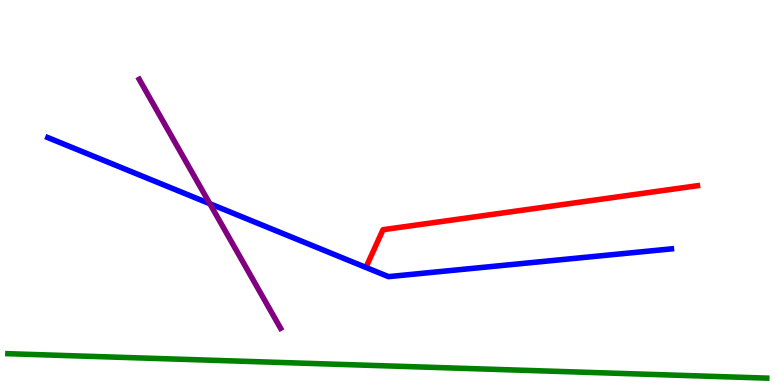[{'lines': ['blue', 'red'], 'intersections': []}, {'lines': ['green', 'red'], 'intersections': []}, {'lines': ['purple', 'red'], 'intersections': []}, {'lines': ['blue', 'green'], 'intersections': []}, {'lines': ['blue', 'purple'], 'intersections': [{'x': 2.71, 'y': 4.71}]}, {'lines': ['green', 'purple'], 'intersections': []}]